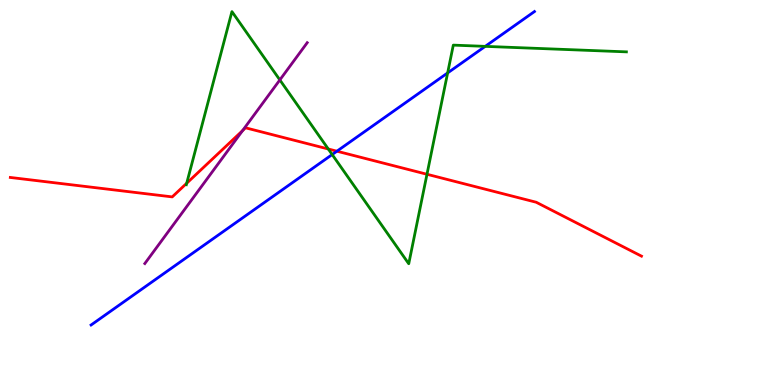[{'lines': ['blue', 'red'], 'intersections': [{'x': 4.35, 'y': 6.07}]}, {'lines': ['green', 'red'], 'intersections': [{'x': 2.41, 'y': 5.24}, {'x': 4.24, 'y': 6.13}, {'x': 5.51, 'y': 5.47}]}, {'lines': ['purple', 'red'], 'intersections': [{'x': 3.13, 'y': 6.61}]}, {'lines': ['blue', 'green'], 'intersections': [{'x': 4.29, 'y': 5.99}, {'x': 5.78, 'y': 8.11}, {'x': 6.26, 'y': 8.8}]}, {'lines': ['blue', 'purple'], 'intersections': []}, {'lines': ['green', 'purple'], 'intersections': [{'x': 3.61, 'y': 7.92}]}]